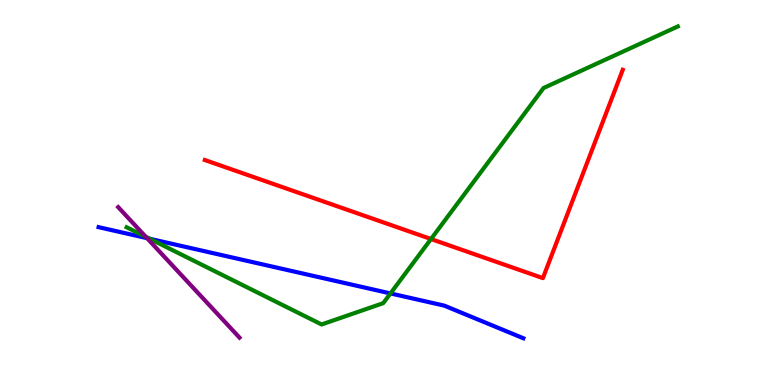[{'lines': ['blue', 'red'], 'intersections': []}, {'lines': ['green', 'red'], 'intersections': [{'x': 5.56, 'y': 3.79}]}, {'lines': ['purple', 'red'], 'intersections': []}, {'lines': ['blue', 'green'], 'intersections': [{'x': 1.93, 'y': 3.8}, {'x': 5.04, 'y': 2.38}]}, {'lines': ['blue', 'purple'], 'intersections': [{'x': 1.9, 'y': 3.81}]}, {'lines': ['green', 'purple'], 'intersections': [{'x': 1.88, 'y': 3.85}]}]